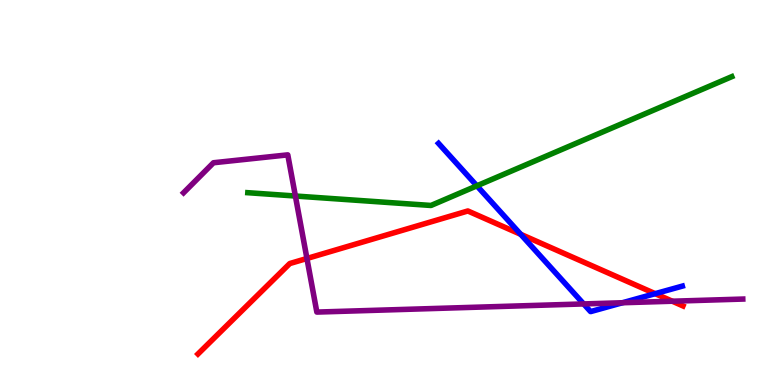[{'lines': ['blue', 'red'], 'intersections': [{'x': 6.72, 'y': 3.91}, {'x': 8.45, 'y': 2.37}]}, {'lines': ['green', 'red'], 'intersections': []}, {'lines': ['purple', 'red'], 'intersections': [{'x': 3.96, 'y': 3.29}, {'x': 8.68, 'y': 2.18}]}, {'lines': ['blue', 'green'], 'intersections': [{'x': 6.15, 'y': 5.17}]}, {'lines': ['blue', 'purple'], 'intersections': [{'x': 7.53, 'y': 2.11}, {'x': 8.03, 'y': 2.14}]}, {'lines': ['green', 'purple'], 'intersections': [{'x': 3.81, 'y': 4.91}]}]